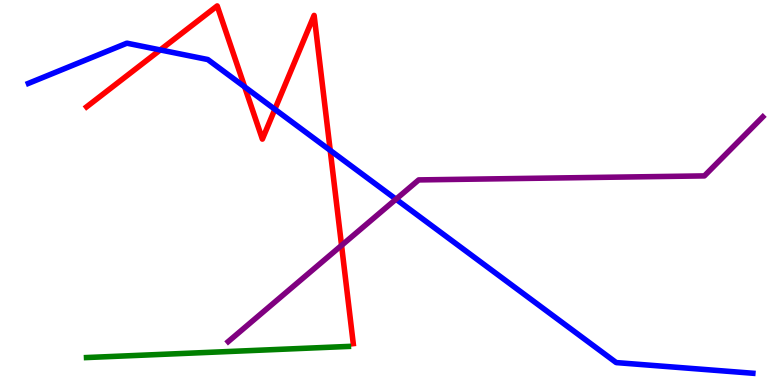[{'lines': ['blue', 'red'], 'intersections': [{'x': 2.07, 'y': 8.7}, {'x': 3.16, 'y': 7.74}, {'x': 3.55, 'y': 7.16}, {'x': 4.26, 'y': 6.09}]}, {'lines': ['green', 'red'], 'intersections': []}, {'lines': ['purple', 'red'], 'intersections': [{'x': 4.41, 'y': 3.63}]}, {'lines': ['blue', 'green'], 'intersections': []}, {'lines': ['blue', 'purple'], 'intersections': [{'x': 5.11, 'y': 4.83}]}, {'lines': ['green', 'purple'], 'intersections': []}]